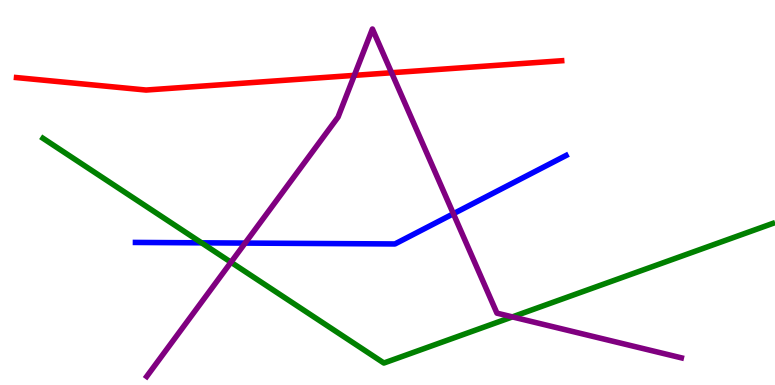[{'lines': ['blue', 'red'], 'intersections': []}, {'lines': ['green', 'red'], 'intersections': []}, {'lines': ['purple', 'red'], 'intersections': [{'x': 4.57, 'y': 8.04}, {'x': 5.05, 'y': 8.11}]}, {'lines': ['blue', 'green'], 'intersections': [{'x': 2.6, 'y': 3.69}]}, {'lines': ['blue', 'purple'], 'intersections': [{'x': 3.16, 'y': 3.69}, {'x': 5.85, 'y': 4.45}]}, {'lines': ['green', 'purple'], 'intersections': [{'x': 2.98, 'y': 3.19}, {'x': 6.61, 'y': 1.77}]}]